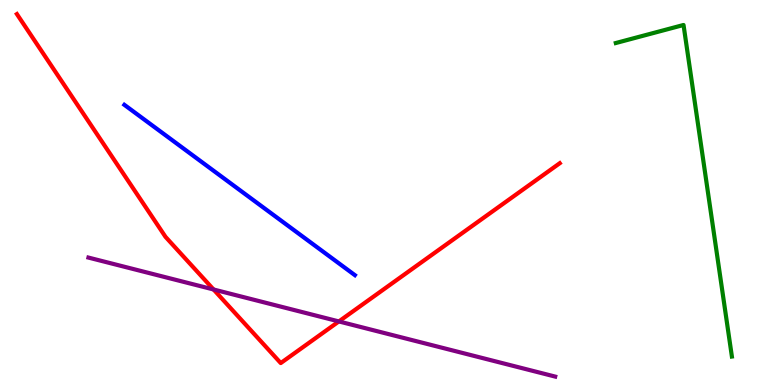[{'lines': ['blue', 'red'], 'intersections': []}, {'lines': ['green', 'red'], 'intersections': []}, {'lines': ['purple', 'red'], 'intersections': [{'x': 2.76, 'y': 2.48}, {'x': 4.37, 'y': 1.65}]}, {'lines': ['blue', 'green'], 'intersections': []}, {'lines': ['blue', 'purple'], 'intersections': []}, {'lines': ['green', 'purple'], 'intersections': []}]